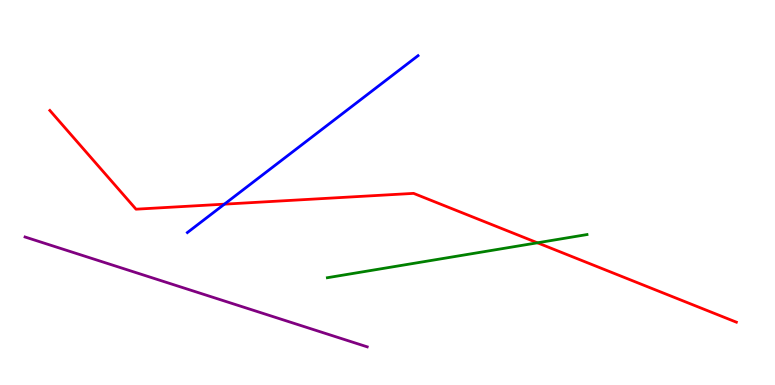[{'lines': ['blue', 'red'], 'intersections': [{'x': 2.9, 'y': 4.7}]}, {'lines': ['green', 'red'], 'intersections': [{'x': 6.93, 'y': 3.69}]}, {'lines': ['purple', 'red'], 'intersections': []}, {'lines': ['blue', 'green'], 'intersections': []}, {'lines': ['blue', 'purple'], 'intersections': []}, {'lines': ['green', 'purple'], 'intersections': []}]